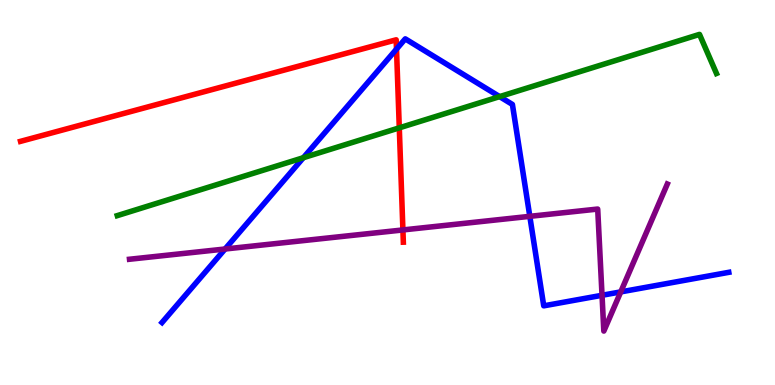[{'lines': ['blue', 'red'], 'intersections': [{'x': 5.12, 'y': 8.72}]}, {'lines': ['green', 'red'], 'intersections': [{'x': 5.15, 'y': 6.68}]}, {'lines': ['purple', 'red'], 'intersections': [{'x': 5.2, 'y': 4.03}]}, {'lines': ['blue', 'green'], 'intersections': [{'x': 3.91, 'y': 5.9}, {'x': 6.45, 'y': 7.49}]}, {'lines': ['blue', 'purple'], 'intersections': [{'x': 2.9, 'y': 3.53}, {'x': 6.84, 'y': 4.38}, {'x': 7.77, 'y': 2.33}, {'x': 8.01, 'y': 2.42}]}, {'lines': ['green', 'purple'], 'intersections': []}]